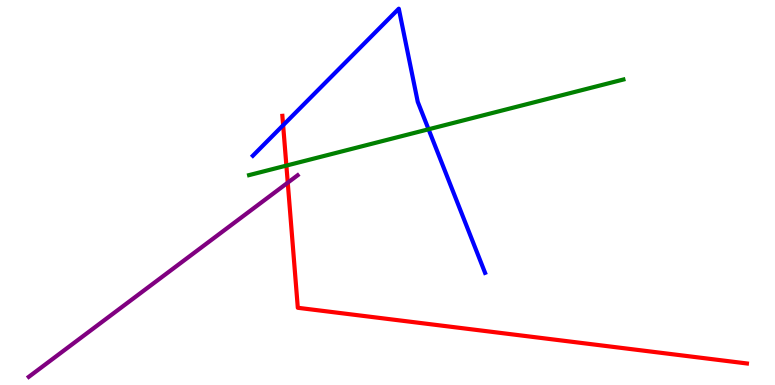[{'lines': ['blue', 'red'], 'intersections': [{'x': 3.65, 'y': 6.75}]}, {'lines': ['green', 'red'], 'intersections': [{'x': 3.7, 'y': 5.7}]}, {'lines': ['purple', 'red'], 'intersections': [{'x': 3.71, 'y': 5.26}]}, {'lines': ['blue', 'green'], 'intersections': [{'x': 5.53, 'y': 6.64}]}, {'lines': ['blue', 'purple'], 'intersections': []}, {'lines': ['green', 'purple'], 'intersections': []}]